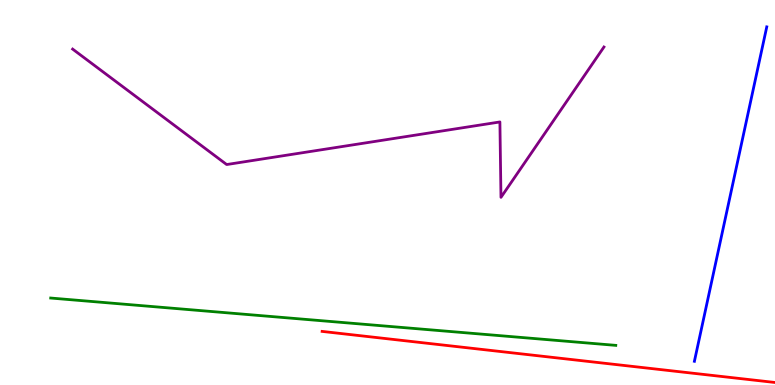[{'lines': ['blue', 'red'], 'intersections': []}, {'lines': ['green', 'red'], 'intersections': []}, {'lines': ['purple', 'red'], 'intersections': []}, {'lines': ['blue', 'green'], 'intersections': []}, {'lines': ['blue', 'purple'], 'intersections': []}, {'lines': ['green', 'purple'], 'intersections': []}]